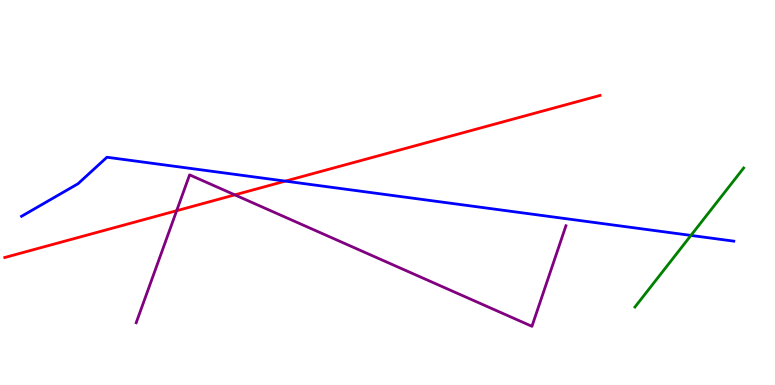[{'lines': ['blue', 'red'], 'intersections': [{'x': 3.68, 'y': 5.3}]}, {'lines': ['green', 'red'], 'intersections': []}, {'lines': ['purple', 'red'], 'intersections': [{'x': 2.28, 'y': 4.53}, {'x': 3.03, 'y': 4.94}]}, {'lines': ['blue', 'green'], 'intersections': [{'x': 8.92, 'y': 3.89}]}, {'lines': ['blue', 'purple'], 'intersections': []}, {'lines': ['green', 'purple'], 'intersections': []}]